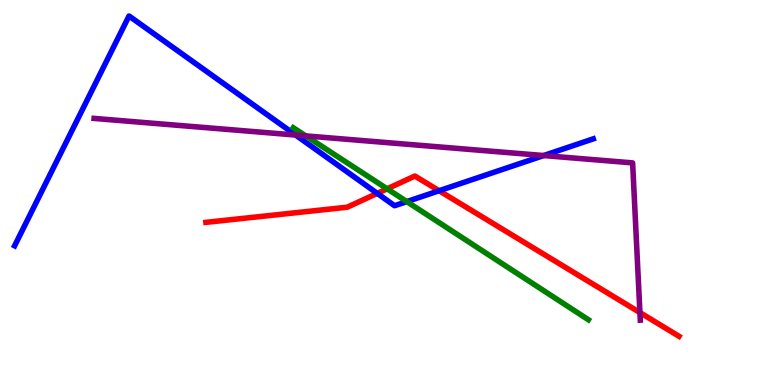[{'lines': ['blue', 'red'], 'intersections': [{'x': 4.87, 'y': 4.98}, {'x': 5.67, 'y': 5.05}]}, {'lines': ['green', 'red'], 'intersections': [{'x': 5.0, 'y': 5.1}]}, {'lines': ['purple', 'red'], 'intersections': [{'x': 8.26, 'y': 1.88}]}, {'lines': ['blue', 'green'], 'intersections': [{'x': 5.25, 'y': 4.76}]}, {'lines': ['blue', 'purple'], 'intersections': [{'x': 3.81, 'y': 6.49}, {'x': 7.02, 'y': 5.96}]}, {'lines': ['green', 'purple'], 'intersections': [{'x': 3.95, 'y': 6.47}]}]